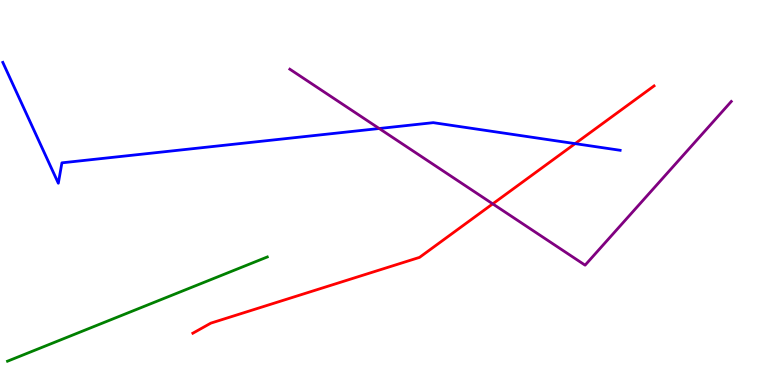[{'lines': ['blue', 'red'], 'intersections': [{'x': 7.42, 'y': 6.27}]}, {'lines': ['green', 'red'], 'intersections': []}, {'lines': ['purple', 'red'], 'intersections': [{'x': 6.36, 'y': 4.7}]}, {'lines': ['blue', 'green'], 'intersections': []}, {'lines': ['blue', 'purple'], 'intersections': [{'x': 4.89, 'y': 6.66}]}, {'lines': ['green', 'purple'], 'intersections': []}]